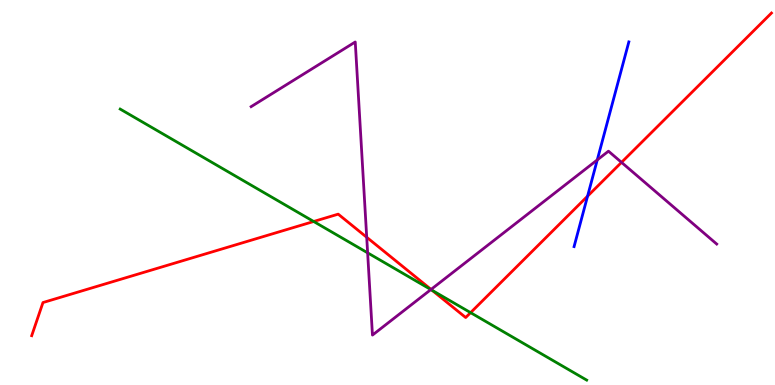[{'lines': ['blue', 'red'], 'intersections': [{'x': 7.58, 'y': 4.9}]}, {'lines': ['green', 'red'], 'intersections': [{'x': 4.05, 'y': 4.25}, {'x': 5.58, 'y': 2.46}, {'x': 6.07, 'y': 1.88}]}, {'lines': ['purple', 'red'], 'intersections': [{'x': 4.73, 'y': 3.84}, {'x': 5.56, 'y': 2.48}, {'x': 8.02, 'y': 5.78}]}, {'lines': ['blue', 'green'], 'intersections': []}, {'lines': ['blue', 'purple'], 'intersections': [{'x': 7.71, 'y': 5.85}]}, {'lines': ['green', 'purple'], 'intersections': [{'x': 4.74, 'y': 3.43}, {'x': 5.56, 'y': 2.48}]}]